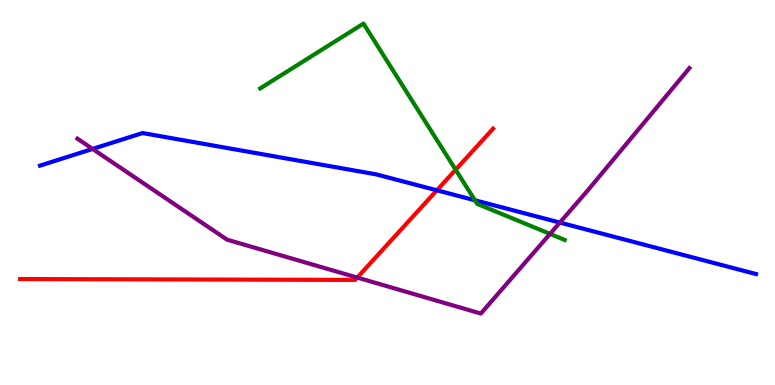[{'lines': ['blue', 'red'], 'intersections': [{'x': 5.64, 'y': 5.06}]}, {'lines': ['green', 'red'], 'intersections': [{'x': 5.88, 'y': 5.59}]}, {'lines': ['purple', 'red'], 'intersections': [{'x': 4.61, 'y': 2.79}]}, {'lines': ['blue', 'green'], 'intersections': [{'x': 6.13, 'y': 4.8}]}, {'lines': ['blue', 'purple'], 'intersections': [{'x': 1.19, 'y': 6.13}, {'x': 7.22, 'y': 4.22}]}, {'lines': ['green', 'purple'], 'intersections': [{'x': 7.1, 'y': 3.93}]}]